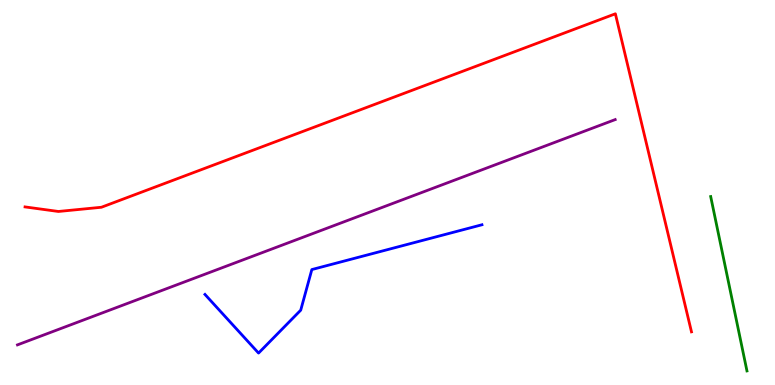[{'lines': ['blue', 'red'], 'intersections': []}, {'lines': ['green', 'red'], 'intersections': []}, {'lines': ['purple', 'red'], 'intersections': []}, {'lines': ['blue', 'green'], 'intersections': []}, {'lines': ['blue', 'purple'], 'intersections': []}, {'lines': ['green', 'purple'], 'intersections': []}]